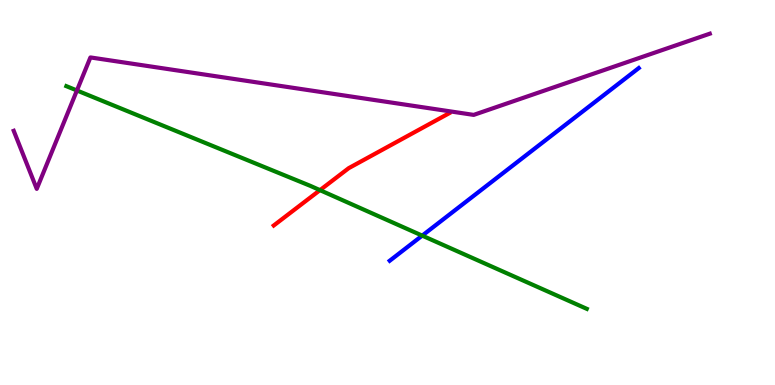[{'lines': ['blue', 'red'], 'intersections': []}, {'lines': ['green', 'red'], 'intersections': [{'x': 4.13, 'y': 5.06}]}, {'lines': ['purple', 'red'], 'intersections': []}, {'lines': ['blue', 'green'], 'intersections': [{'x': 5.45, 'y': 3.88}]}, {'lines': ['blue', 'purple'], 'intersections': []}, {'lines': ['green', 'purple'], 'intersections': [{'x': 0.993, 'y': 7.65}]}]